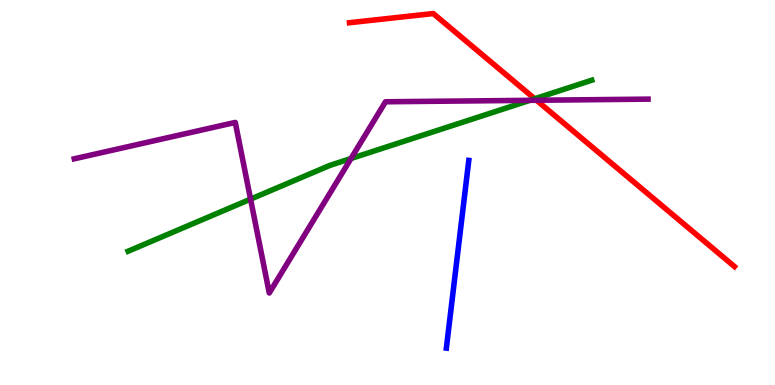[{'lines': ['blue', 'red'], 'intersections': []}, {'lines': ['green', 'red'], 'intersections': [{'x': 6.9, 'y': 7.43}]}, {'lines': ['purple', 'red'], 'intersections': [{'x': 6.92, 'y': 7.4}]}, {'lines': ['blue', 'green'], 'intersections': []}, {'lines': ['blue', 'purple'], 'intersections': []}, {'lines': ['green', 'purple'], 'intersections': [{'x': 3.23, 'y': 4.83}, {'x': 4.53, 'y': 5.88}, {'x': 6.84, 'y': 7.39}]}]